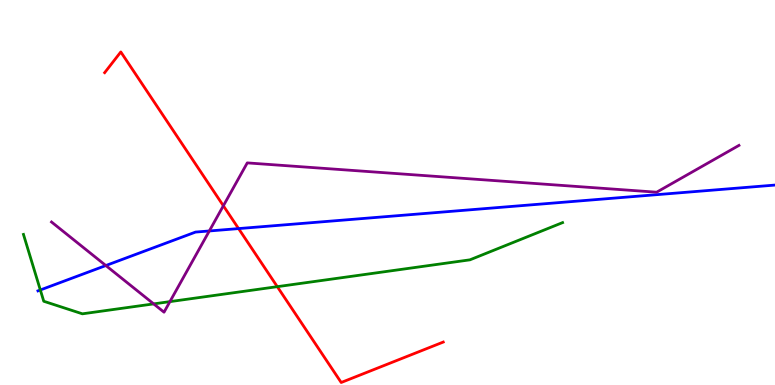[{'lines': ['blue', 'red'], 'intersections': [{'x': 3.08, 'y': 4.06}]}, {'lines': ['green', 'red'], 'intersections': [{'x': 3.58, 'y': 2.55}]}, {'lines': ['purple', 'red'], 'intersections': [{'x': 2.88, 'y': 4.66}]}, {'lines': ['blue', 'green'], 'intersections': [{'x': 0.52, 'y': 2.47}]}, {'lines': ['blue', 'purple'], 'intersections': [{'x': 1.37, 'y': 3.1}, {'x': 2.7, 'y': 4.0}]}, {'lines': ['green', 'purple'], 'intersections': [{'x': 1.98, 'y': 2.11}, {'x': 2.19, 'y': 2.17}]}]